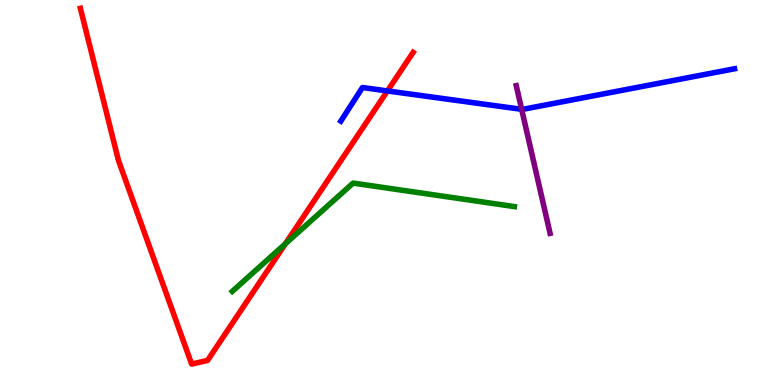[{'lines': ['blue', 'red'], 'intersections': [{'x': 5.0, 'y': 7.64}]}, {'lines': ['green', 'red'], 'intersections': [{'x': 3.68, 'y': 3.67}]}, {'lines': ['purple', 'red'], 'intersections': []}, {'lines': ['blue', 'green'], 'intersections': []}, {'lines': ['blue', 'purple'], 'intersections': [{'x': 6.73, 'y': 7.16}]}, {'lines': ['green', 'purple'], 'intersections': []}]